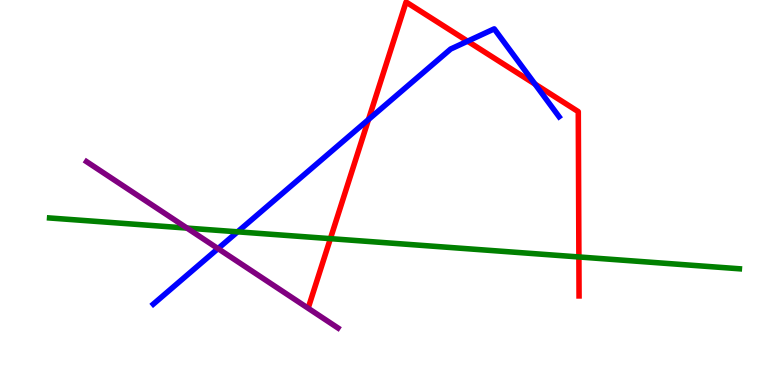[{'lines': ['blue', 'red'], 'intersections': [{'x': 4.75, 'y': 6.9}, {'x': 6.03, 'y': 8.93}, {'x': 6.9, 'y': 7.82}]}, {'lines': ['green', 'red'], 'intersections': [{'x': 4.26, 'y': 3.8}, {'x': 7.47, 'y': 3.33}]}, {'lines': ['purple', 'red'], 'intersections': []}, {'lines': ['blue', 'green'], 'intersections': [{'x': 3.07, 'y': 3.98}]}, {'lines': ['blue', 'purple'], 'intersections': [{'x': 2.81, 'y': 3.54}]}, {'lines': ['green', 'purple'], 'intersections': [{'x': 2.41, 'y': 4.08}]}]